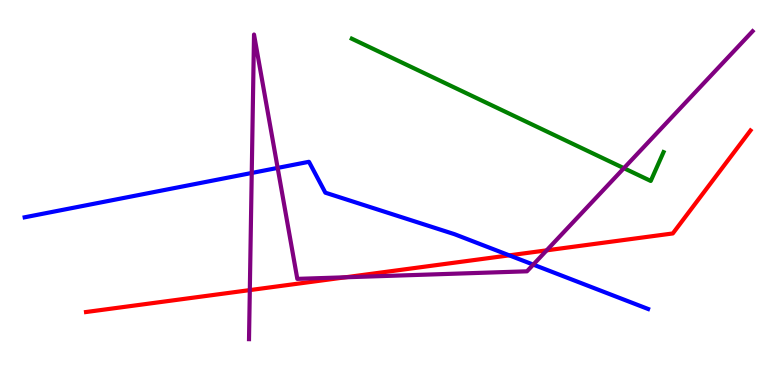[{'lines': ['blue', 'red'], 'intersections': [{'x': 6.57, 'y': 3.37}]}, {'lines': ['green', 'red'], 'intersections': []}, {'lines': ['purple', 'red'], 'intersections': [{'x': 3.22, 'y': 2.47}, {'x': 4.46, 'y': 2.8}, {'x': 7.05, 'y': 3.5}]}, {'lines': ['blue', 'green'], 'intersections': []}, {'lines': ['blue', 'purple'], 'intersections': [{'x': 3.25, 'y': 5.51}, {'x': 3.58, 'y': 5.64}, {'x': 6.88, 'y': 3.13}]}, {'lines': ['green', 'purple'], 'intersections': [{'x': 8.05, 'y': 5.63}]}]